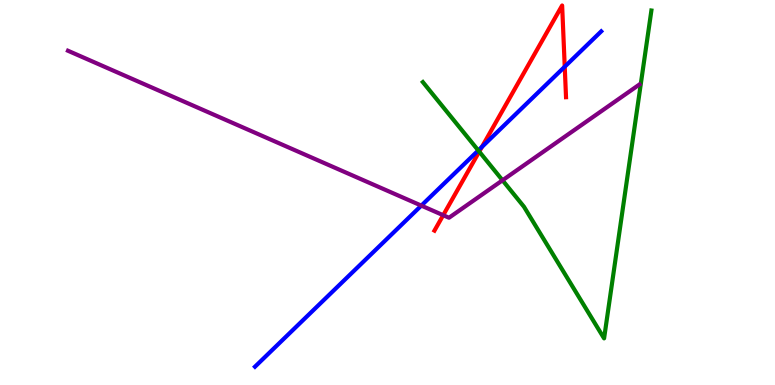[{'lines': ['blue', 'red'], 'intersections': [{'x': 6.22, 'y': 6.18}, {'x': 7.29, 'y': 8.27}]}, {'lines': ['green', 'red'], 'intersections': [{'x': 6.18, 'y': 6.06}]}, {'lines': ['purple', 'red'], 'intersections': [{'x': 5.72, 'y': 4.41}]}, {'lines': ['blue', 'green'], 'intersections': [{'x': 6.17, 'y': 6.09}]}, {'lines': ['blue', 'purple'], 'intersections': [{'x': 5.44, 'y': 4.66}]}, {'lines': ['green', 'purple'], 'intersections': [{'x': 6.48, 'y': 5.32}]}]